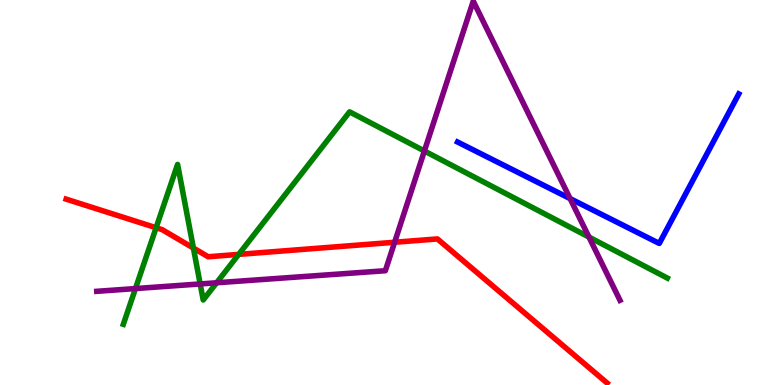[{'lines': ['blue', 'red'], 'intersections': []}, {'lines': ['green', 'red'], 'intersections': [{'x': 2.01, 'y': 4.09}, {'x': 2.5, 'y': 3.56}, {'x': 3.08, 'y': 3.39}]}, {'lines': ['purple', 'red'], 'intersections': [{'x': 5.09, 'y': 3.71}]}, {'lines': ['blue', 'green'], 'intersections': []}, {'lines': ['blue', 'purple'], 'intersections': [{'x': 7.36, 'y': 4.84}]}, {'lines': ['green', 'purple'], 'intersections': [{'x': 1.75, 'y': 2.5}, {'x': 2.58, 'y': 2.62}, {'x': 2.8, 'y': 2.66}, {'x': 5.48, 'y': 6.08}, {'x': 7.6, 'y': 3.84}]}]